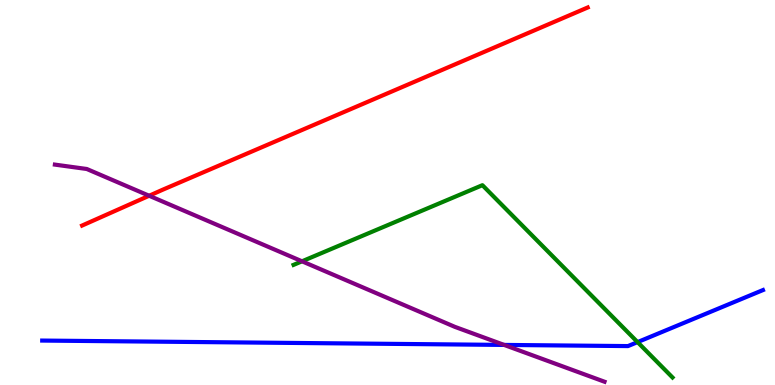[{'lines': ['blue', 'red'], 'intersections': []}, {'lines': ['green', 'red'], 'intersections': []}, {'lines': ['purple', 'red'], 'intersections': [{'x': 1.92, 'y': 4.92}]}, {'lines': ['blue', 'green'], 'intersections': [{'x': 8.23, 'y': 1.11}]}, {'lines': ['blue', 'purple'], 'intersections': [{'x': 6.5, 'y': 1.04}]}, {'lines': ['green', 'purple'], 'intersections': [{'x': 3.9, 'y': 3.21}]}]